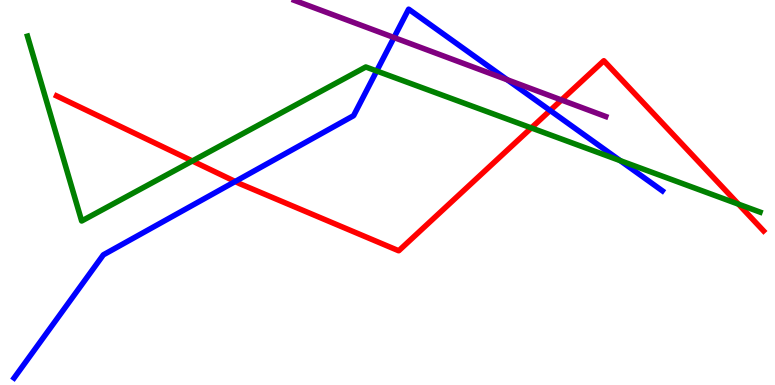[{'lines': ['blue', 'red'], 'intersections': [{'x': 3.03, 'y': 5.29}, {'x': 7.1, 'y': 7.13}]}, {'lines': ['green', 'red'], 'intersections': [{'x': 2.48, 'y': 5.82}, {'x': 6.86, 'y': 6.68}, {'x': 9.53, 'y': 4.7}]}, {'lines': ['purple', 'red'], 'intersections': [{'x': 7.24, 'y': 7.4}]}, {'lines': ['blue', 'green'], 'intersections': [{'x': 4.86, 'y': 8.16}, {'x': 8.0, 'y': 5.83}]}, {'lines': ['blue', 'purple'], 'intersections': [{'x': 5.08, 'y': 9.03}, {'x': 6.55, 'y': 7.93}]}, {'lines': ['green', 'purple'], 'intersections': []}]